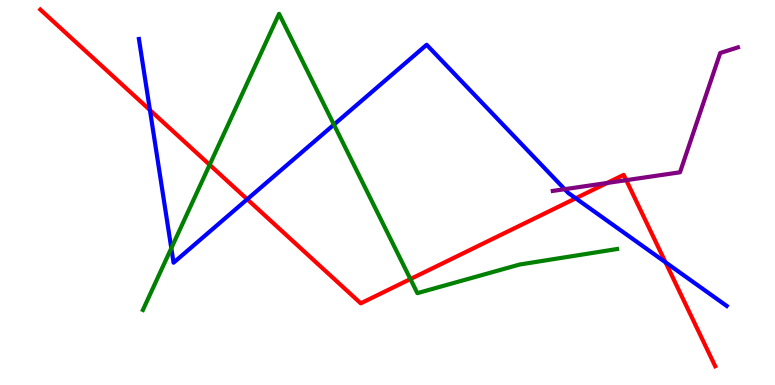[{'lines': ['blue', 'red'], 'intersections': [{'x': 1.93, 'y': 7.14}, {'x': 3.19, 'y': 4.82}, {'x': 7.43, 'y': 4.85}, {'x': 8.59, 'y': 3.19}]}, {'lines': ['green', 'red'], 'intersections': [{'x': 2.71, 'y': 5.72}, {'x': 5.3, 'y': 2.75}]}, {'lines': ['purple', 'red'], 'intersections': [{'x': 7.83, 'y': 5.25}, {'x': 8.08, 'y': 5.32}]}, {'lines': ['blue', 'green'], 'intersections': [{'x': 2.21, 'y': 3.55}, {'x': 4.31, 'y': 6.76}]}, {'lines': ['blue', 'purple'], 'intersections': [{'x': 7.29, 'y': 5.09}]}, {'lines': ['green', 'purple'], 'intersections': []}]